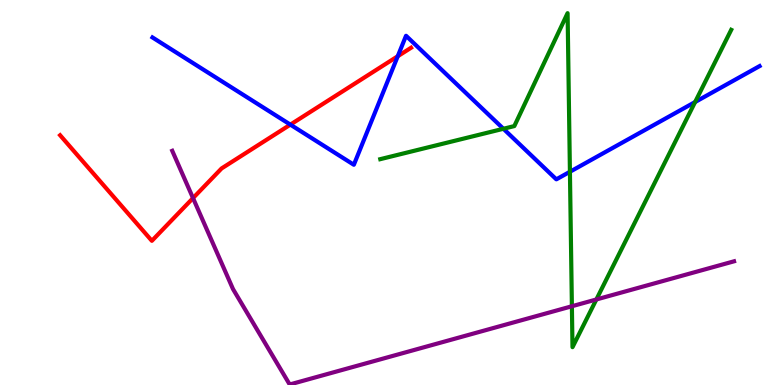[{'lines': ['blue', 'red'], 'intersections': [{'x': 3.75, 'y': 6.76}, {'x': 5.13, 'y': 8.54}]}, {'lines': ['green', 'red'], 'intersections': []}, {'lines': ['purple', 'red'], 'intersections': [{'x': 2.49, 'y': 4.85}]}, {'lines': ['blue', 'green'], 'intersections': [{'x': 6.5, 'y': 6.66}, {'x': 7.35, 'y': 5.54}, {'x': 8.97, 'y': 7.35}]}, {'lines': ['blue', 'purple'], 'intersections': []}, {'lines': ['green', 'purple'], 'intersections': [{'x': 7.38, 'y': 2.05}, {'x': 7.69, 'y': 2.22}]}]